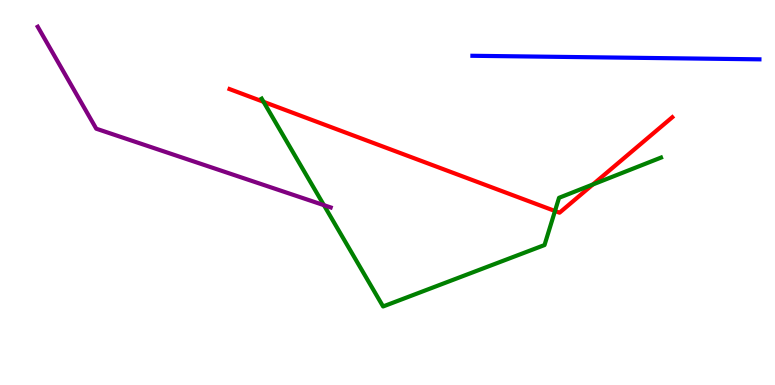[{'lines': ['blue', 'red'], 'intersections': []}, {'lines': ['green', 'red'], 'intersections': [{'x': 3.4, 'y': 7.36}, {'x': 7.16, 'y': 4.52}, {'x': 7.65, 'y': 5.21}]}, {'lines': ['purple', 'red'], 'intersections': []}, {'lines': ['blue', 'green'], 'intersections': []}, {'lines': ['blue', 'purple'], 'intersections': []}, {'lines': ['green', 'purple'], 'intersections': [{'x': 4.18, 'y': 4.67}]}]